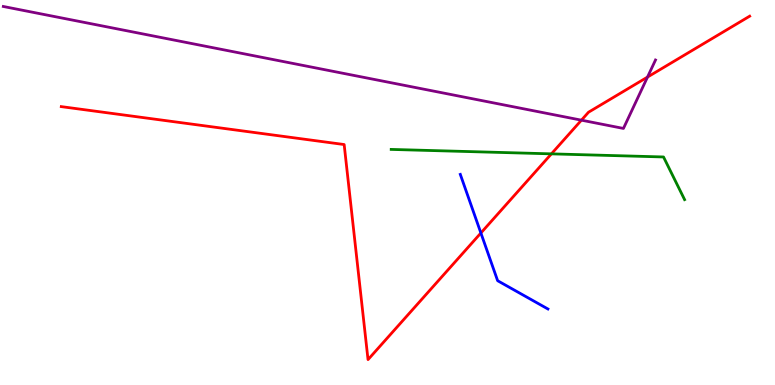[{'lines': ['blue', 'red'], 'intersections': [{'x': 6.2, 'y': 3.95}]}, {'lines': ['green', 'red'], 'intersections': [{'x': 7.11, 'y': 6.0}]}, {'lines': ['purple', 'red'], 'intersections': [{'x': 7.5, 'y': 6.88}, {'x': 8.35, 'y': 8.0}]}, {'lines': ['blue', 'green'], 'intersections': []}, {'lines': ['blue', 'purple'], 'intersections': []}, {'lines': ['green', 'purple'], 'intersections': []}]